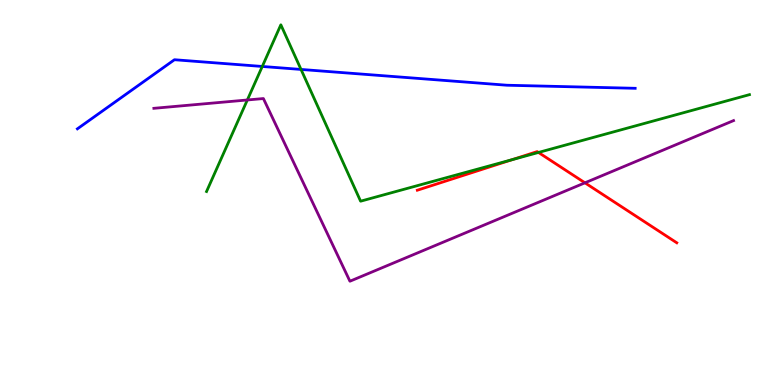[{'lines': ['blue', 'red'], 'intersections': []}, {'lines': ['green', 'red'], 'intersections': [{'x': 6.61, 'y': 5.85}, {'x': 6.95, 'y': 6.04}]}, {'lines': ['purple', 'red'], 'intersections': [{'x': 7.55, 'y': 5.25}]}, {'lines': ['blue', 'green'], 'intersections': [{'x': 3.38, 'y': 8.27}, {'x': 3.88, 'y': 8.2}]}, {'lines': ['blue', 'purple'], 'intersections': []}, {'lines': ['green', 'purple'], 'intersections': [{'x': 3.19, 'y': 7.4}]}]